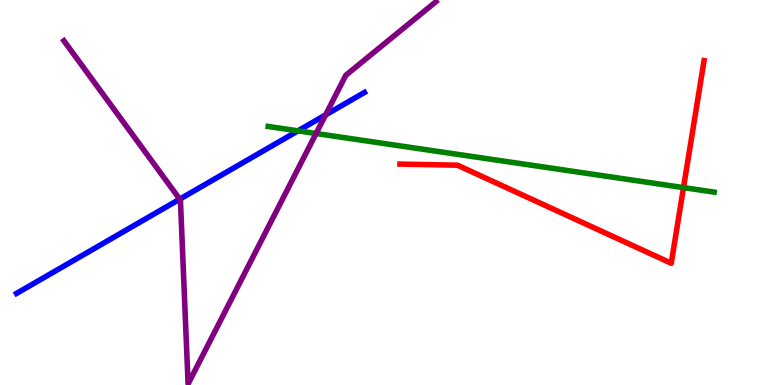[{'lines': ['blue', 'red'], 'intersections': []}, {'lines': ['green', 'red'], 'intersections': [{'x': 8.82, 'y': 5.13}]}, {'lines': ['purple', 'red'], 'intersections': []}, {'lines': ['blue', 'green'], 'intersections': [{'x': 3.85, 'y': 6.6}]}, {'lines': ['blue', 'purple'], 'intersections': [{'x': 2.32, 'y': 4.83}, {'x': 4.2, 'y': 7.01}]}, {'lines': ['green', 'purple'], 'intersections': [{'x': 4.08, 'y': 6.53}]}]